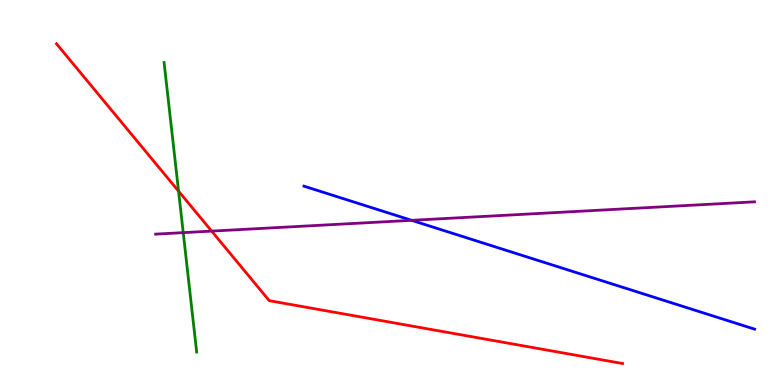[{'lines': ['blue', 'red'], 'intersections': []}, {'lines': ['green', 'red'], 'intersections': [{'x': 2.3, 'y': 5.04}]}, {'lines': ['purple', 'red'], 'intersections': [{'x': 2.73, 'y': 4.0}]}, {'lines': ['blue', 'green'], 'intersections': []}, {'lines': ['blue', 'purple'], 'intersections': [{'x': 5.31, 'y': 4.28}]}, {'lines': ['green', 'purple'], 'intersections': [{'x': 2.36, 'y': 3.96}]}]